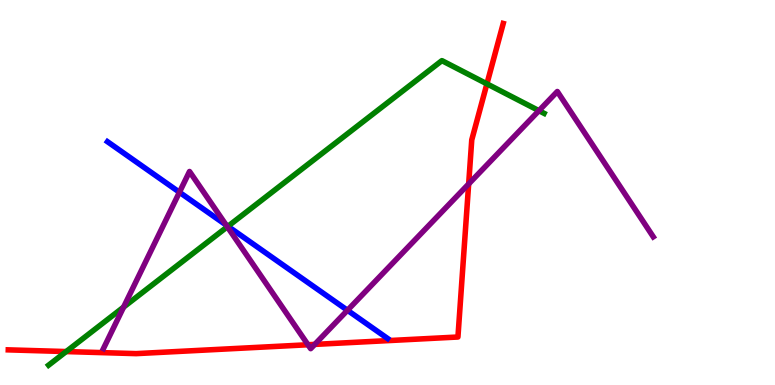[{'lines': ['blue', 'red'], 'intersections': []}, {'lines': ['green', 'red'], 'intersections': [{'x': 0.854, 'y': 0.868}, {'x': 6.28, 'y': 7.82}]}, {'lines': ['purple', 'red'], 'intersections': [{'x': 3.97, 'y': 1.05}, {'x': 4.06, 'y': 1.05}, {'x': 6.05, 'y': 5.22}]}, {'lines': ['blue', 'green'], 'intersections': [{'x': 2.94, 'y': 4.12}]}, {'lines': ['blue', 'purple'], 'intersections': [{'x': 2.32, 'y': 5.01}, {'x': 2.92, 'y': 4.15}, {'x': 4.48, 'y': 1.94}]}, {'lines': ['green', 'purple'], 'intersections': [{'x': 1.59, 'y': 2.02}, {'x': 2.93, 'y': 4.11}, {'x': 6.95, 'y': 7.13}]}]